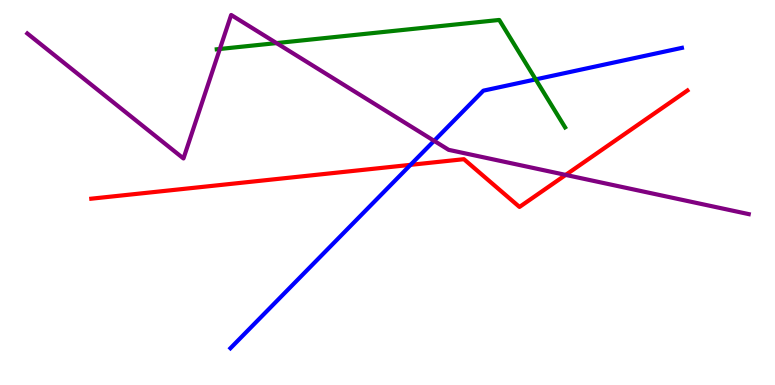[{'lines': ['blue', 'red'], 'intersections': [{'x': 5.3, 'y': 5.72}]}, {'lines': ['green', 'red'], 'intersections': []}, {'lines': ['purple', 'red'], 'intersections': [{'x': 7.3, 'y': 5.46}]}, {'lines': ['blue', 'green'], 'intersections': [{'x': 6.91, 'y': 7.94}]}, {'lines': ['blue', 'purple'], 'intersections': [{'x': 5.6, 'y': 6.34}]}, {'lines': ['green', 'purple'], 'intersections': [{'x': 2.84, 'y': 8.73}, {'x': 3.57, 'y': 8.88}]}]